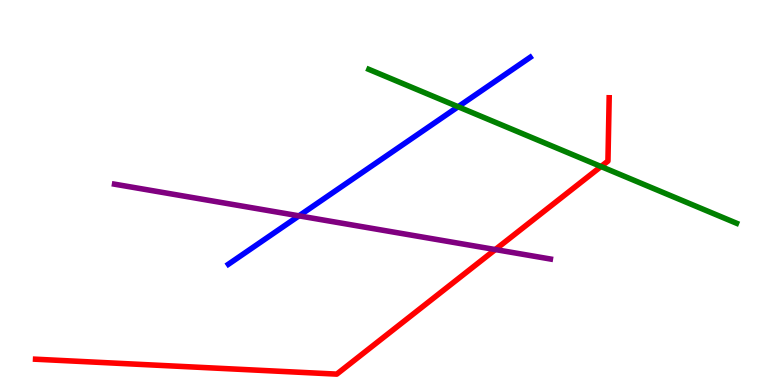[{'lines': ['blue', 'red'], 'intersections': []}, {'lines': ['green', 'red'], 'intersections': [{'x': 7.76, 'y': 5.67}]}, {'lines': ['purple', 'red'], 'intersections': [{'x': 6.39, 'y': 3.52}]}, {'lines': ['blue', 'green'], 'intersections': [{'x': 5.91, 'y': 7.23}]}, {'lines': ['blue', 'purple'], 'intersections': [{'x': 3.86, 'y': 4.39}]}, {'lines': ['green', 'purple'], 'intersections': []}]